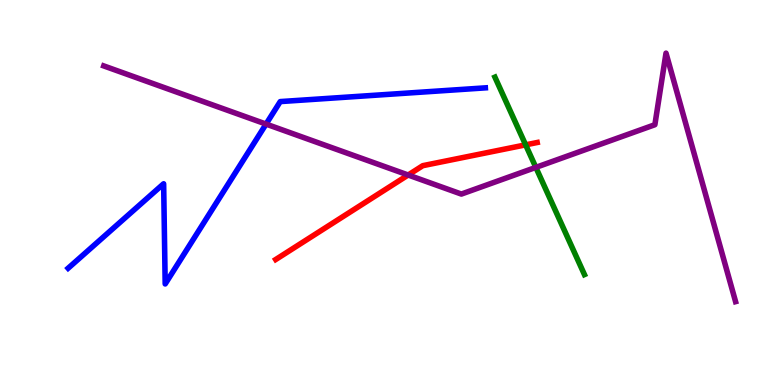[{'lines': ['blue', 'red'], 'intersections': []}, {'lines': ['green', 'red'], 'intersections': [{'x': 6.78, 'y': 6.24}]}, {'lines': ['purple', 'red'], 'intersections': [{'x': 5.27, 'y': 5.45}]}, {'lines': ['blue', 'green'], 'intersections': []}, {'lines': ['blue', 'purple'], 'intersections': [{'x': 3.43, 'y': 6.78}]}, {'lines': ['green', 'purple'], 'intersections': [{'x': 6.91, 'y': 5.65}]}]